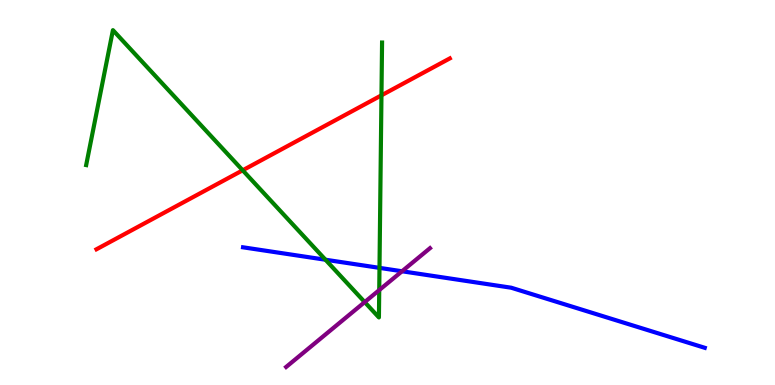[{'lines': ['blue', 'red'], 'intersections': []}, {'lines': ['green', 'red'], 'intersections': [{'x': 3.13, 'y': 5.58}, {'x': 4.92, 'y': 7.52}]}, {'lines': ['purple', 'red'], 'intersections': []}, {'lines': ['blue', 'green'], 'intersections': [{'x': 4.2, 'y': 3.25}, {'x': 4.9, 'y': 3.04}]}, {'lines': ['blue', 'purple'], 'intersections': [{'x': 5.19, 'y': 2.95}]}, {'lines': ['green', 'purple'], 'intersections': [{'x': 4.71, 'y': 2.15}, {'x': 4.89, 'y': 2.47}]}]